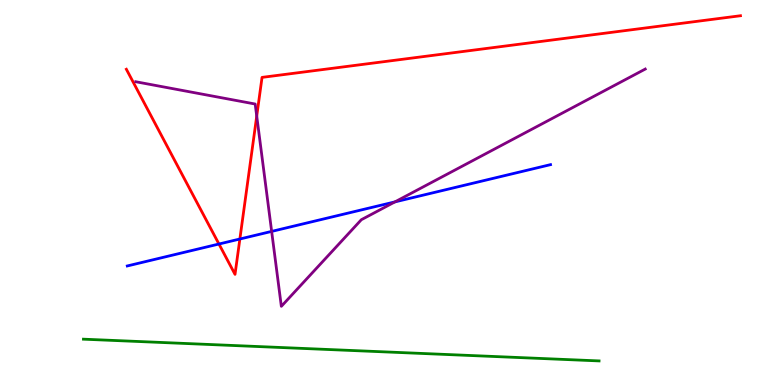[{'lines': ['blue', 'red'], 'intersections': [{'x': 2.83, 'y': 3.66}, {'x': 3.1, 'y': 3.79}]}, {'lines': ['green', 'red'], 'intersections': []}, {'lines': ['purple', 'red'], 'intersections': [{'x': 3.31, 'y': 6.98}]}, {'lines': ['blue', 'green'], 'intersections': []}, {'lines': ['blue', 'purple'], 'intersections': [{'x': 3.51, 'y': 3.99}, {'x': 5.1, 'y': 4.76}]}, {'lines': ['green', 'purple'], 'intersections': []}]